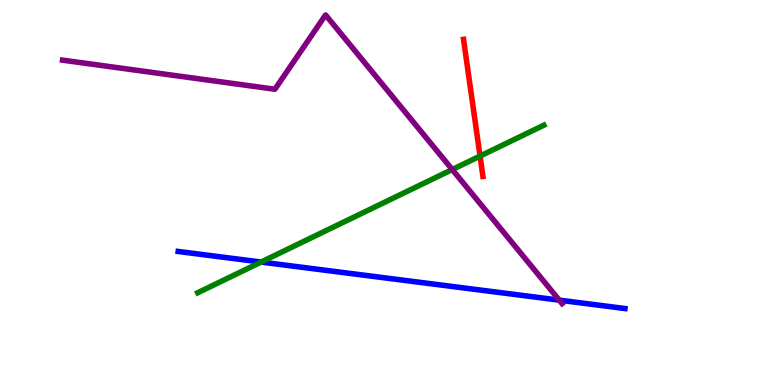[{'lines': ['blue', 'red'], 'intersections': []}, {'lines': ['green', 'red'], 'intersections': [{'x': 6.19, 'y': 5.95}]}, {'lines': ['purple', 'red'], 'intersections': []}, {'lines': ['blue', 'green'], 'intersections': [{'x': 3.37, 'y': 3.19}]}, {'lines': ['blue', 'purple'], 'intersections': [{'x': 7.22, 'y': 2.2}]}, {'lines': ['green', 'purple'], 'intersections': [{'x': 5.84, 'y': 5.6}]}]